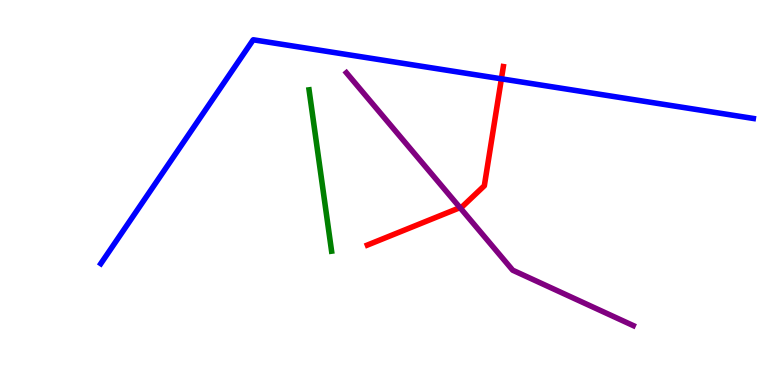[{'lines': ['blue', 'red'], 'intersections': [{'x': 6.47, 'y': 7.95}]}, {'lines': ['green', 'red'], 'intersections': []}, {'lines': ['purple', 'red'], 'intersections': [{'x': 5.94, 'y': 4.61}]}, {'lines': ['blue', 'green'], 'intersections': []}, {'lines': ['blue', 'purple'], 'intersections': []}, {'lines': ['green', 'purple'], 'intersections': []}]